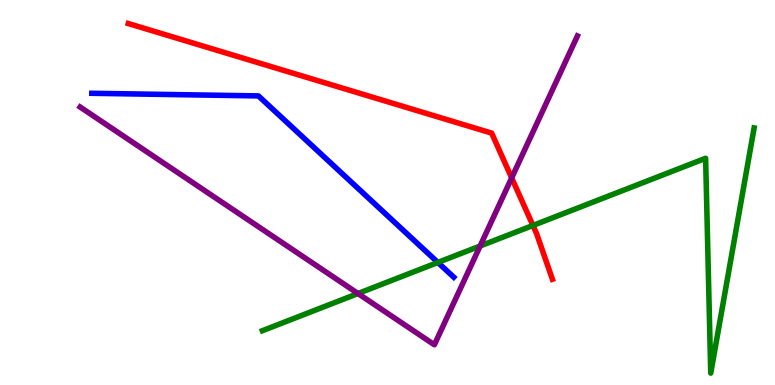[{'lines': ['blue', 'red'], 'intersections': []}, {'lines': ['green', 'red'], 'intersections': [{'x': 6.88, 'y': 4.14}]}, {'lines': ['purple', 'red'], 'intersections': [{'x': 6.6, 'y': 5.38}]}, {'lines': ['blue', 'green'], 'intersections': [{'x': 5.65, 'y': 3.18}]}, {'lines': ['blue', 'purple'], 'intersections': []}, {'lines': ['green', 'purple'], 'intersections': [{'x': 4.62, 'y': 2.38}, {'x': 6.2, 'y': 3.61}]}]